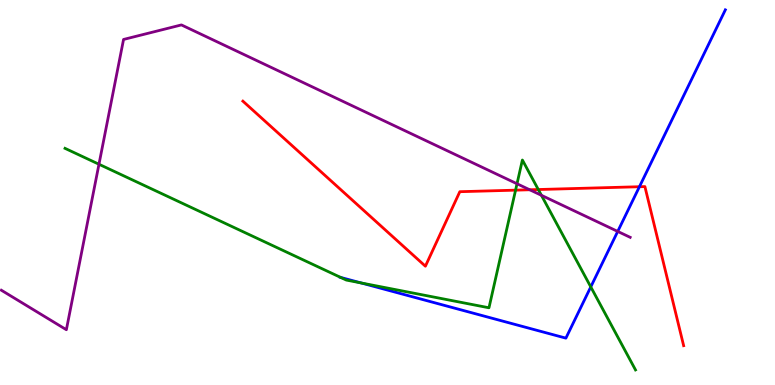[{'lines': ['blue', 'red'], 'intersections': [{'x': 8.25, 'y': 5.15}]}, {'lines': ['green', 'red'], 'intersections': [{'x': 6.65, 'y': 5.06}, {'x': 6.95, 'y': 5.08}]}, {'lines': ['purple', 'red'], 'intersections': [{'x': 6.83, 'y': 5.07}]}, {'lines': ['blue', 'green'], 'intersections': [{'x': 4.4, 'y': 2.79}, {'x': 4.66, 'y': 2.65}, {'x': 7.62, 'y': 2.55}]}, {'lines': ['blue', 'purple'], 'intersections': [{'x': 7.97, 'y': 3.99}]}, {'lines': ['green', 'purple'], 'intersections': [{'x': 1.28, 'y': 5.73}, {'x': 6.67, 'y': 5.23}, {'x': 6.99, 'y': 4.93}]}]